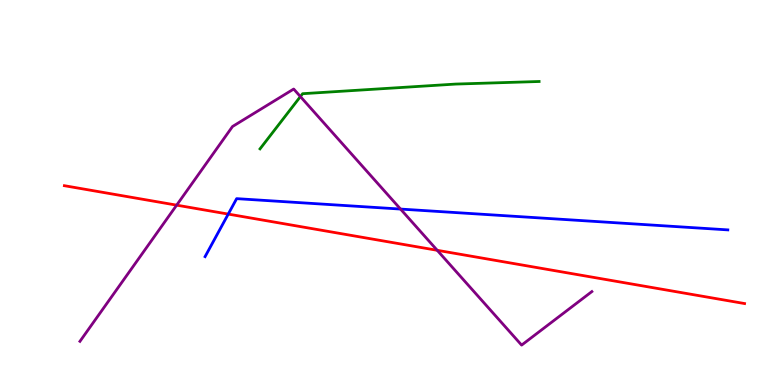[{'lines': ['blue', 'red'], 'intersections': [{'x': 2.95, 'y': 4.44}]}, {'lines': ['green', 'red'], 'intersections': []}, {'lines': ['purple', 'red'], 'intersections': [{'x': 2.28, 'y': 4.67}, {'x': 5.64, 'y': 3.5}]}, {'lines': ['blue', 'green'], 'intersections': []}, {'lines': ['blue', 'purple'], 'intersections': [{'x': 5.17, 'y': 4.57}]}, {'lines': ['green', 'purple'], 'intersections': [{'x': 3.88, 'y': 7.49}]}]